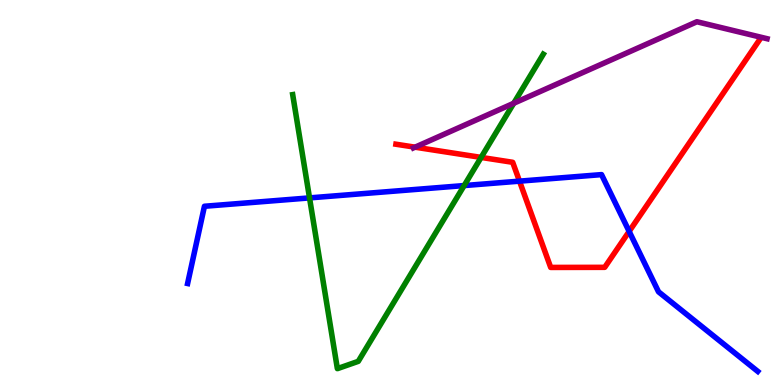[{'lines': ['blue', 'red'], 'intersections': [{'x': 6.7, 'y': 5.29}, {'x': 8.12, 'y': 3.99}]}, {'lines': ['green', 'red'], 'intersections': [{'x': 6.21, 'y': 5.91}]}, {'lines': ['purple', 'red'], 'intersections': [{'x': 5.36, 'y': 6.18}]}, {'lines': ['blue', 'green'], 'intersections': [{'x': 3.99, 'y': 4.86}, {'x': 5.99, 'y': 5.18}]}, {'lines': ['blue', 'purple'], 'intersections': []}, {'lines': ['green', 'purple'], 'intersections': [{'x': 6.63, 'y': 7.32}]}]